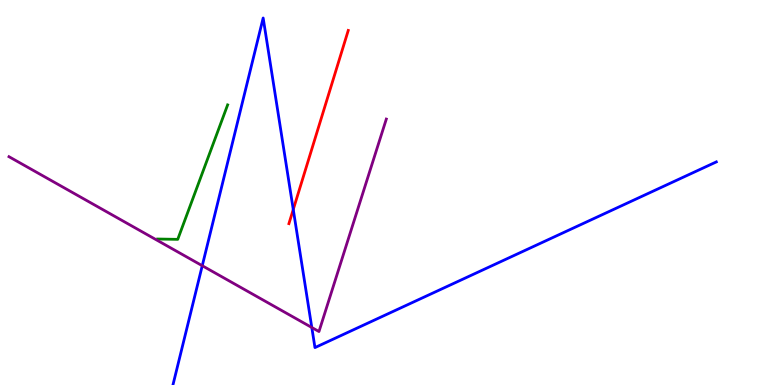[{'lines': ['blue', 'red'], 'intersections': [{'x': 3.78, 'y': 4.56}]}, {'lines': ['green', 'red'], 'intersections': []}, {'lines': ['purple', 'red'], 'intersections': []}, {'lines': ['blue', 'green'], 'intersections': []}, {'lines': ['blue', 'purple'], 'intersections': [{'x': 2.61, 'y': 3.1}, {'x': 4.02, 'y': 1.49}]}, {'lines': ['green', 'purple'], 'intersections': []}]